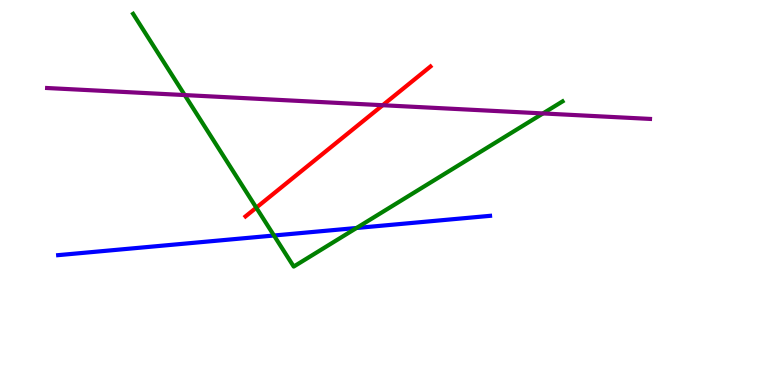[{'lines': ['blue', 'red'], 'intersections': []}, {'lines': ['green', 'red'], 'intersections': [{'x': 3.31, 'y': 4.61}]}, {'lines': ['purple', 'red'], 'intersections': [{'x': 4.94, 'y': 7.27}]}, {'lines': ['blue', 'green'], 'intersections': [{'x': 3.54, 'y': 3.88}, {'x': 4.6, 'y': 4.08}]}, {'lines': ['blue', 'purple'], 'intersections': []}, {'lines': ['green', 'purple'], 'intersections': [{'x': 2.38, 'y': 7.53}, {'x': 7.01, 'y': 7.05}]}]